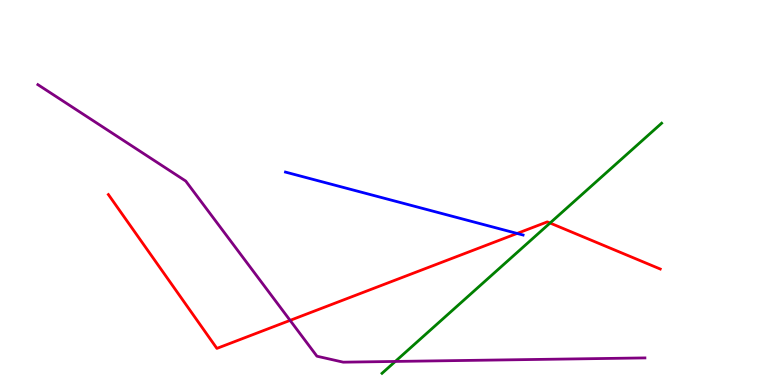[{'lines': ['blue', 'red'], 'intersections': [{'x': 6.67, 'y': 3.94}]}, {'lines': ['green', 'red'], 'intersections': [{'x': 7.1, 'y': 4.21}]}, {'lines': ['purple', 'red'], 'intersections': [{'x': 3.74, 'y': 1.68}]}, {'lines': ['blue', 'green'], 'intersections': []}, {'lines': ['blue', 'purple'], 'intersections': []}, {'lines': ['green', 'purple'], 'intersections': [{'x': 5.1, 'y': 0.612}]}]